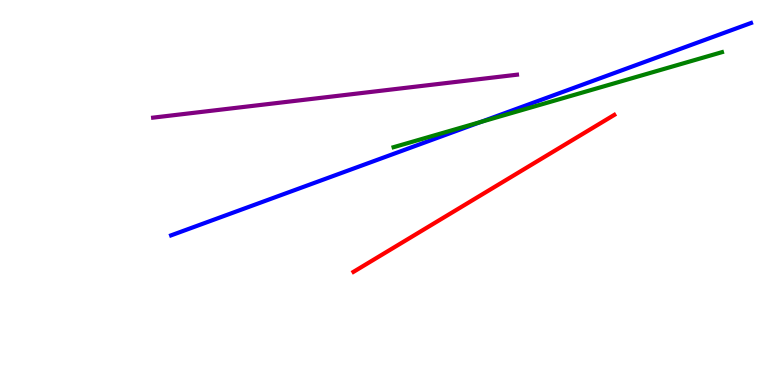[{'lines': ['blue', 'red'], 'intersections': []}, {'lines': ['green', 'red'], 'intersections': []}, {'lines': ['purple', 'red'], 'intersections': []}, {'lines': ['blue', 'green'], 'intersections': [{'x': 6.2, 'y': 6.83}]}, {'lines': ['blue', 'purple'], 'intersections': []}, {'lines': ['green', 'purple'], 'intersections': []}]